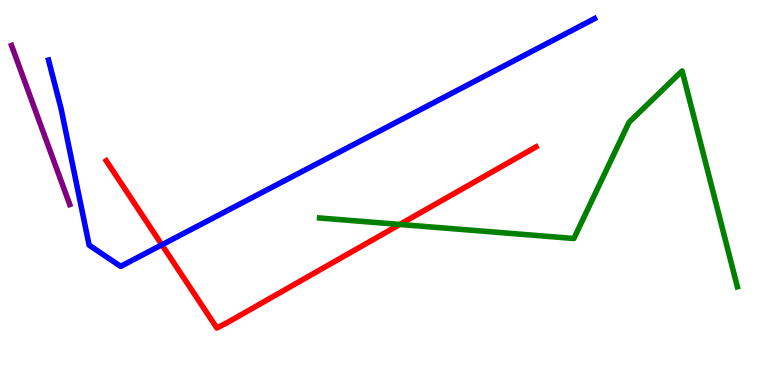[{'lines': ['blue', 'red'], 'intersections': [{'x': 2.09, 'y': 3.64}]}, {'lines': ['green', 'red'], 'intersections': [{'x': 5.16, 'y': 4.17}]}, {'lines': ['purple', 'red'], 'intersections': []}, {'lines': ['blue', 'green'], 'intersections': []}, {'lines': ['blue', 'purple'], 'intersections': []}, {'lines': ['green', 'purple'], 'intersections': []}]